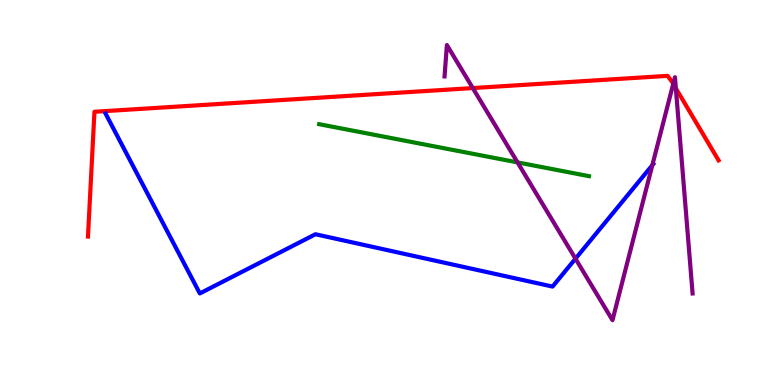[{'lines': ['blue', 'red'], 'intersections': []}, {'lines': ['green', 'red'], 'intersections': []}, {'lines': ['purple', 'red'], 'intersections': [{'x': 6.1, 'y': 7.71}, {'x': 8.69, 'y': 7.82}, {'x': 8.72, 'y': 7.71}]}, {'lines': ['blue', 'green'], 'intersections': []}, {'lines': ['blue', 'purple'], 'intersections': [{'x': 7.43, 'y': 3.28}, {'x': 8.42, 'y': 5.71}]}, {'lines': ['green', 'purple'], 'intersections': [{'x': 6.68, 'y': 5.78}]}]